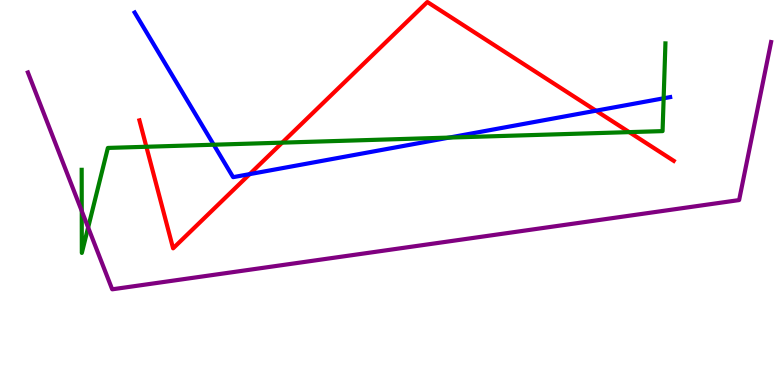[{'lines': ['blue', 'red'], 'intersections': [{'x': 3.22, 'y': 5.48}, {'x': 7.69, 'y': 7.12}]}, {'lines': ['green', 'red'], 'intersections': [{'x': 1.89, 'y': 6.19}, {'x': 3.64, 'y': 6.29}, {'x': 8.12, 'y': 6.57}]}, {'lines': ['purple', 'red'], 'intersections': []}, {'lines': ['blue', 'green'], 'intersections': [{'x': 2.76, 'y': 6.24}, {'x': 5.8, 'y': 6.43}, {'x': 8.56, 'y': 7.45}]}, {'lines': ['blue', 'purple'], 'intersections': []}, {'lines': ['green', 'purple'], 'intersections': [{'x': 1.05, 'y': 4.52}, {'x': 1.14, 'y': 4.09}]}]